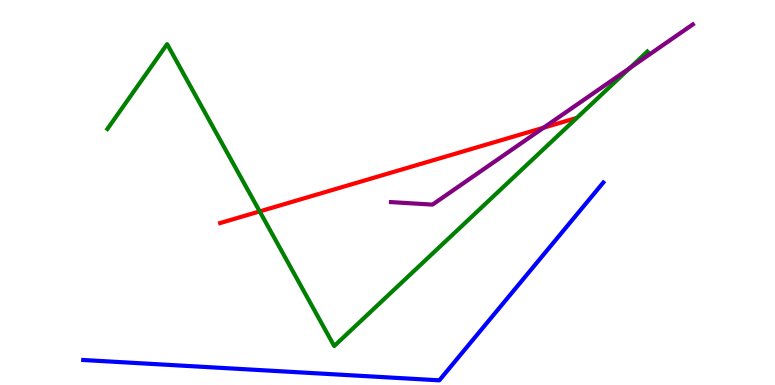[{'lines': ['blue', 'red'], 'intersections': []}, {'lines': ['green', 'red'], 'intersections': [{'x': 3.35, 'y': 4.51}]}, {'lines': ['purple', 'red'], 'intersections': [{'x': 7.01, 'y': 6.68}]}, {'lines': ['blue', 'green'], 'intersections': []}, {'lines': ['blue', 'purple'], 'intersections': []}, {'lines': ['green', 'purple'], 'intersections': [{'x': 8.13, 'y': 8.23}]}]